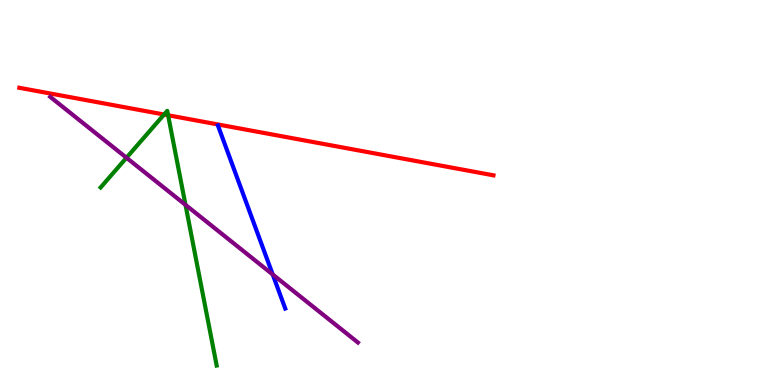[{'lines': ['blue', 'red'], 'intersections': []}, {'lines': ['green', 'red'], 'intersections': [{'x': 2.12, 'y': 7.03}, {'x': 2.17, 'y': 7.01}]}, {'lines': ['purple', 'red'], 'intersections': []}, {'lines': ['blue', 'green'], 'intersections': []}, {'lines': ['blue', 'purple'], 'intersections': [{'x': 3.52, 'y': 2.87}]}, {'lines': ['green', 'purple'], 'intersections': [{'x': 1.63, 'y': 5.9}, {'x': 2.39, 'y': 4.68}]}]